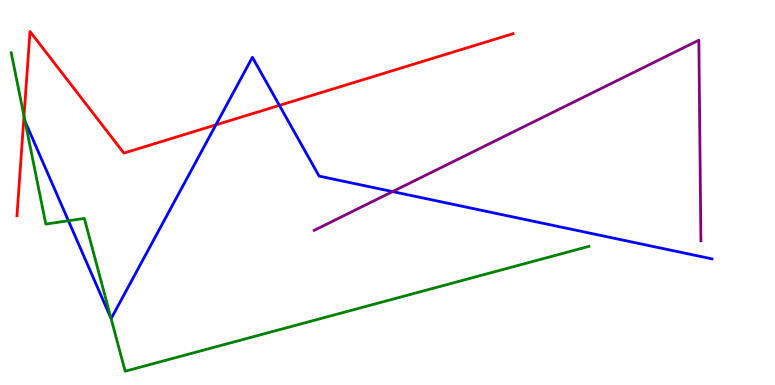[{'lines': ['blue', 'red'], 'intersections': [{'x': 2.79, 'y': 6.76}, {'x': 3.61, 'y': 7.26}]}, {'lines': ['green', 'red'], 'intersections': [{'x': 0.31, 'y': 6.99}]}, {'lines': ['purple', 'red'], 'intersections': []}, {'lines': ['blue', 'green'], 'intersections': [{'x': 0.883, 'y': 4.27}, {'x': 1.43, 'y': 1.73}]}, {'lines': ['blue', 'purple'], 'intersections': [{'x': 5.07, 'y': 5.02}]}, {'lines': ['green', 'purple'], 'intersections': []}]